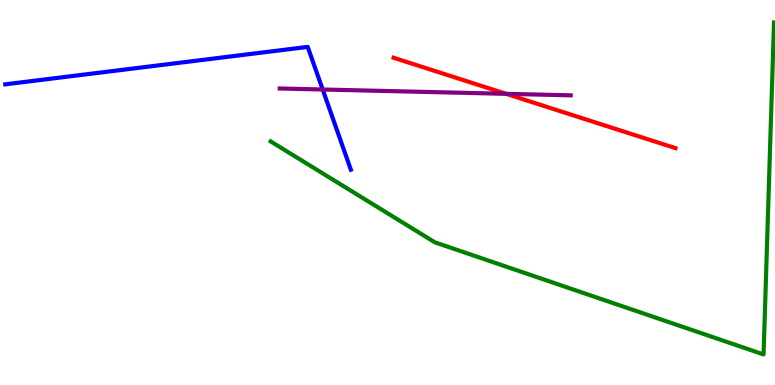[{'lines': ['blue', 'red'], 'intersections': []}, {'lines': ['green', 'red'], 'intersections': []}, {'lines': ['purple', 'red'], 'intersections': [{'x': 6.53, 'y': 7.56}]}, {'lines': ['blue', 'green'], 'intersections': []}, {'lines': ['blue', 'purple'], 'intersections': [{'x': 4.16, 'y': 7.68}]}, {'lines': ['green', 'purple'], 'intersections': []}]